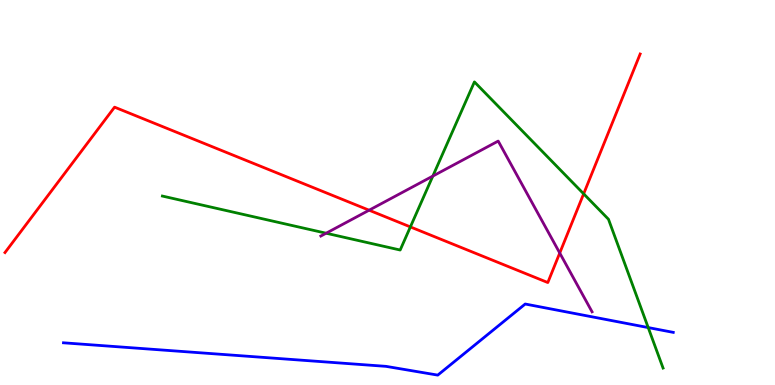[{'lines': ['blue', 'red'], 'intersections': []}, {'lines': ['green', 'red'], 'intersections': [{'x': 5.3, 'y': 4.11}, {'x': 7.53, 'y': 4.97}]}, {'lines': ['purple', 'red'], 'intersections': [{'x': 4.76, 'y': 4.54}, {'x': 7.22, 'y': 3.43}]}, {'lines': ['blue', 'green'], 'intersections': [{'x': 8.36, 'y': 1.49}]}, {'lines': ['blue', 'purple'], 'intersections': []}, {'lines': ['green', 'purple'], 'intersections': [{'x': 4.21, 'y': 3.94}, {'x': 5.58, 'y': 5.43}]}]